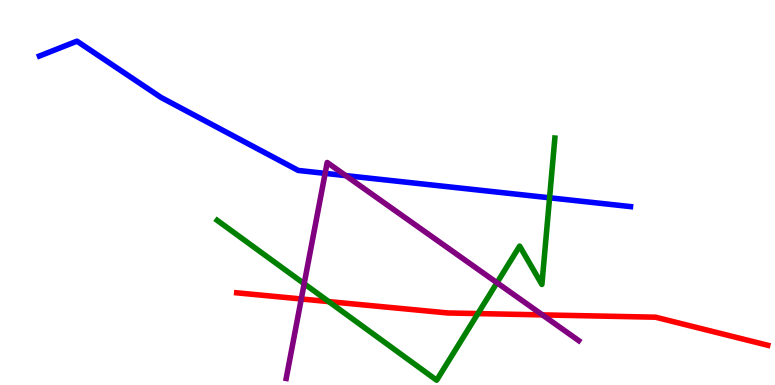[{'lines': ['blue', 'red'], 'intersections': []}, {'lines': ['green', 'red'], 'intersections': [{'x': 4.24, 'y': 2.17}, {'x': 6.17, 'y': 1.86}]}, {'lines': ['purple', 'red'], 'intersections': [{'x': 3.89, 'y': 2.23}, {'x': 7.0, 'y': 1.82}]}, {'lines': ['blue', 'green'], 'intersections': [{'x': 7.09, 'y': 4.86}]}, {'lines': ['blue', 'purple'], 'intersections': [{'x': 4.2, 'y': 5.5}, {'x': 4.46, 'y': 5.44}]}, {'lines': ['green', 'purple'], 'intersections': [{'x': 3.92, 'y': 2.63}, {'x': 6.41, 'y': 2.66}]}]